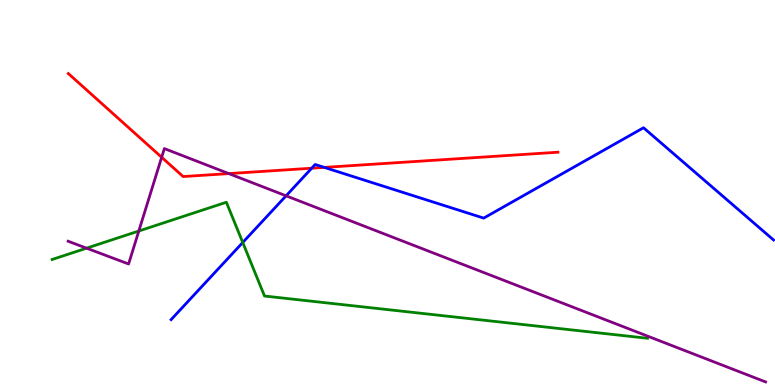[{'lines': ['blue', 'red'], 'intersections': [{'x': 4.02, 'y': 5.63}, {'x': 4.18, 'y': 5.65}]}, {'lines': ['green', 'red'], 'intersections': []}, {'lines': ['purple', 'red'], 'intersections': [{'x': 2.09, 'y': 5.91}, {'x': 2.95, 'y': 5.49}]}, {'lines': ['blue', 'green'], 'intersections': [{'x': 3.13, 'y': 3.7}]}, {'lines': ['blue', 'purple'], 'intersections': [{'x': 3.69, 'y': 4.91}]}, {'lines': ['green', 'purple'], 'intersections': [{'x': 1.12, 'y': 3.55}, {'x': 1.79, 'y': 4.0}]}]